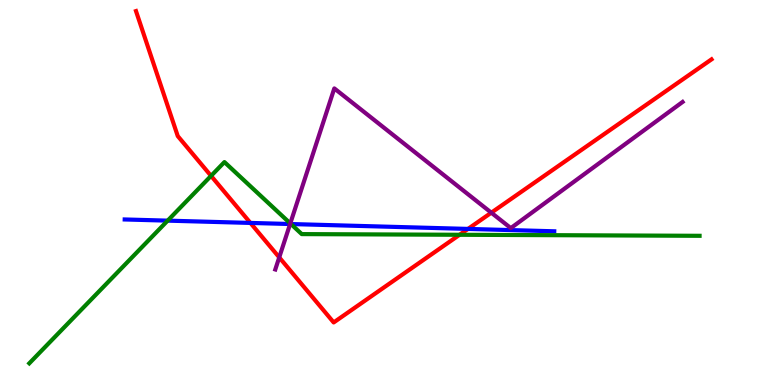[{'lines': ['blue', 'red'], 'intersections': [{'x': 3.23, 'y': 4.21}, {'x': 6.04, 'y': 4.05}]}, {'lines': ['green', 'red'], 'intersections': [{'x': 2.72, 'y': 5.43}, {'x': 5.93, 'y': 3.9}]}, {'lines': ['purple', 'red'], 'intersections': [{'x': 3.6, 'y': 3.31}, {'x': 6.34, 'y': 4.48}]}, {'lines': ['blue', 'green'], 'intersections': [{'x': 2.16, 'y': 4.27}, {'x': 3.75, 'y': 4.18}]}, {'lines': ['blue', 'purple'], 'intersections': [{'x': 3.74, 'y': 4.18}]}, {'lines': ['green', 'purple'], 'intersections': [{'x': 3.75, 'y': 4.2}]}]